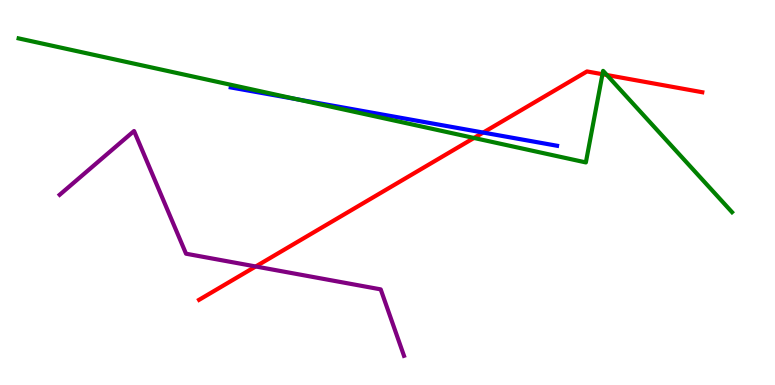[{'lines': ['blue', 'red'], 'intersections': [{'x': 6.23, 'y': 6.56}]}, {'lines': ['green', 'red'], 'intersections': [{'x': 6.12, 'y': 6.42}, {'x': 7.77, 'y': 8.07}, {'x': 7.83, 'y': 8.05}]}, {'lines': ['purple', 'red'], 'intersections': [{'x': 3.3, 'y': 3.08}]}, {'lines': ['blue', 'green'], 'intersections': [{'x': 3.83, 'y': 7.42}]}, {'lines': ['blue', 'purple'], 'intersections': []}, {'lines': ['green', 'purple'], 'intersections': []}]